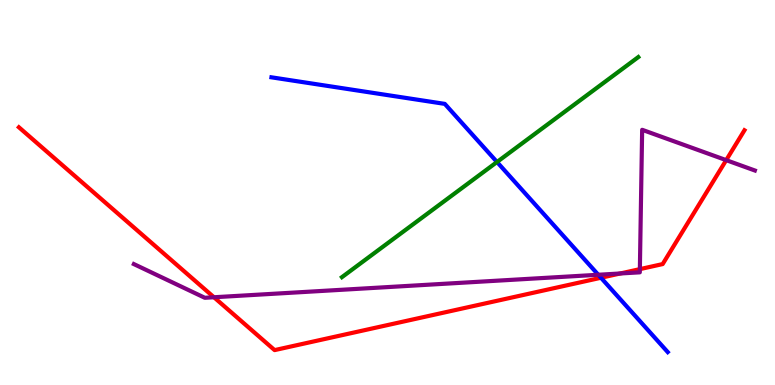[{'lines': ['blue', 'red'], 'intersections': [{'x': 7.75, 'y': 2.79}]}, {'lines': ['green', 'red'], 'intersections': []}, {'lines': ['purple', 'red'], 'intersections': [{'x': 2.76, 'y': 2.28}, {'x': 8.0, 'y': 2.9}, {'x': 8.26, 'y': 3.01}, {'x': 9.37, 'y': 5.84}]}, {'lines': ['blue', 'green'], 'intersections': [{'x': 6.41, 'y': 5.79}]}, {'lines': ['blue', 'purple'], 'intersections': [{'x': 7.72, 'y': 2.86}]}, {'lines': ['green', 'purple'], 'intersections': []}]